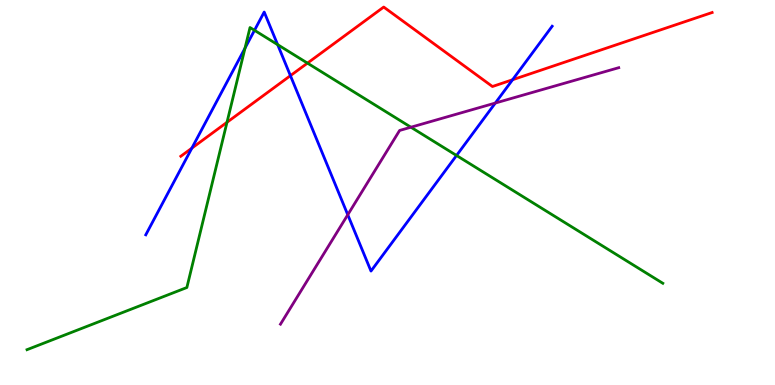[{'lines': ['blue', 'red'], 'intersections': [{'x': 2.48, 'y': 6.15}, {'x': 3.75, 'y': 8.03}, {'x': 6.61, 'y': 7.93}]}, {'lines': ['green', 'red'], 'intersections': [{'x': 2.93, 'y': 6.82}, {'x': 3.97, 'y': 8.36}]}, {'lines': ['purple', 'red'], 'intersections': []}, {'lines': ['blue', 'green'], 'intersections': [{'x': 3.16, 'y': 8.75}, {'x': 3.28, 'y': 9.21}, {'x': 3.58, 'y': 8.84}, {'x': 5.89, 'y': 5.96}]}, {'lines': ['blue', 'purple'], 'intersections': [{'x': 4.49, 'y': 4.42}, {'x': 6.39, 'y': 7.32}]}, {'lines': ['green', 'purple'], 'intersections': [{'x': 5.3, 'y': 6.7}]}]